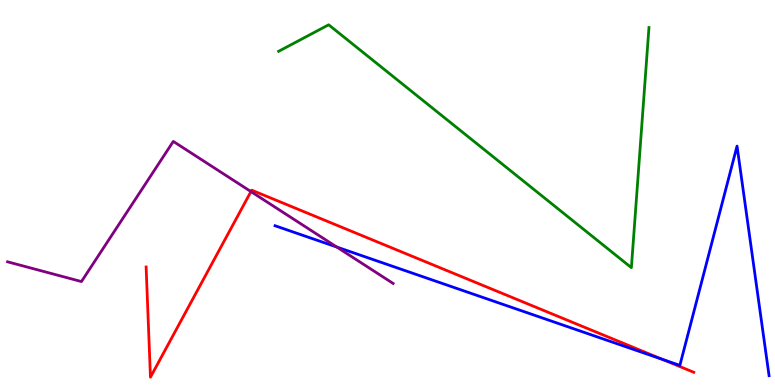[{'lines': ['blue', 'red'], 'intersections': [{'x': 8.55, 'y': 0.664}]}, {'lines': ['green', 'red'], 'intersections': []}, {'lines': ['purple', 'red'], 'intersections': [{'x': 3.24, 'y': 5.02}]}, {'lines': ['blue', 'green'], 'intersections': []}, {'lines': ['blue', 'purple'], 'intersections': [{'x': 4.35, 'y': 3.58}]}, {'lines': ['green', 'purple'], 'intersections': []}]